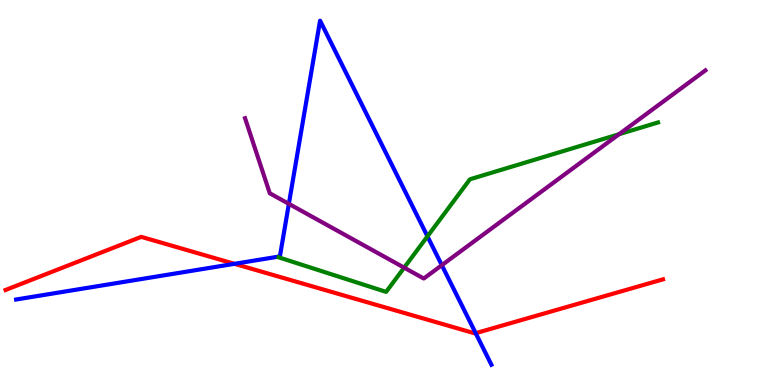[{'lines': ['blue', 'red'], 'intersections': [{'x': 3.03, 'y': 3.15}, {'x': 6.14, 'y': 1.35}]}, {'lines': ['green', 'red'], 'intersections': []}, {'lines': ['purple', 'red'], 'intersections': []}, {'lines': ['blue', 'green'], 'intersections': [{'x': 5.52, 'y': 3.86}]}, {'lines': ['blue', 'purple'], 'intersections': [{'x': 3.73, 'y': 4.71}, {'x': 5.7, 'y': 3.11}]}, {'lines': ['green', 'purple'], 'intersections': [{'x': 5.21, 'y': 3.05}, {'x': 7.99, 'y': 6.51}]}]